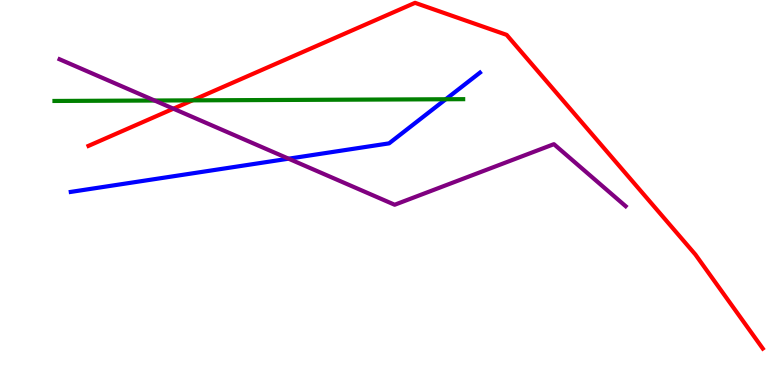[{'lines': ['blue', 'red'], 'intersections': []}, {'lines': ['green', 'red'], 'intersections': [{'x': 2.48, 'y': 7.39}]}, {'lines': ['purple', 'red'], 'intersections': [{'x': 2.24, 'y': 7.18}]}, {'lines': ['blue', 'green'], 'intersections': [{'x': 5.75, 'y': 7.42}]}, {'lines': ['blue', 'purple'], 'intersections': [{'x': 3.72, 'y': 5.88}]}, {'lines': ['green', 'purple'], 'intersections': [{'x': 1.99, 'y': 7.39}]}]